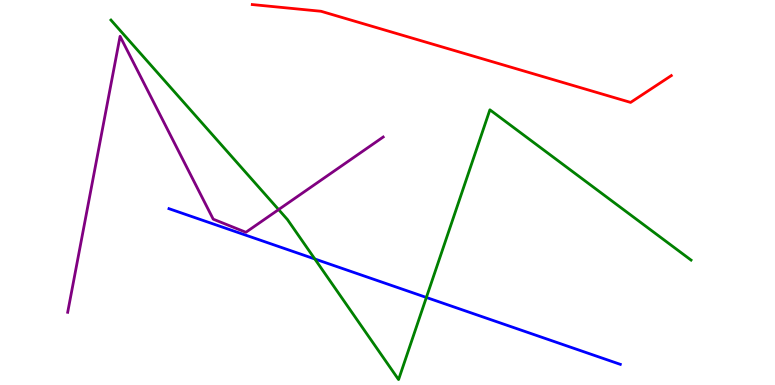[{'lines': ['blue', 'red'], 'intersections': []}, {'lines': ['green', 'red'], 'intersections': []}, {'lines': ['purple', 'red'], 'intersections': []}, {'lines': ['blue', 'green'], 'intersections': [{'x': 4.06, 'y': 3.27}, {'x': 5.5, 'y': 2.27}]}, {'lines': ['blue', 'purple'], 'intersections': []}, {'lines': ['green', 'purple'], 'intersections': [{'x': 3.59, 'y': 4.56}]}]